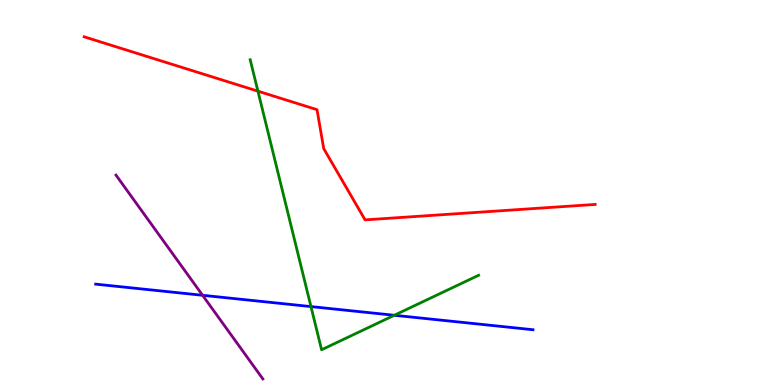[{'lines': ['blue', 'red'], 'intersections': []}, {'lines': ['green', 'red'], 'intersections': [{'x': 3.33, 'y': 7.63}]}, {'lines': ['purple', 'red'], 'intersections': []}, {'lines': ['blue', 'green'], 'intersections': [{'x': 4.01, 'y': 2.04}, {'x': 5.09, 'y': 1.81}]}, {'lines': ['blue', 'purple'], 'intersections': [{'x': 2.61, 'y': 2.33}]}, {'lines': ['green', 'purple'], 'intersections': []}]